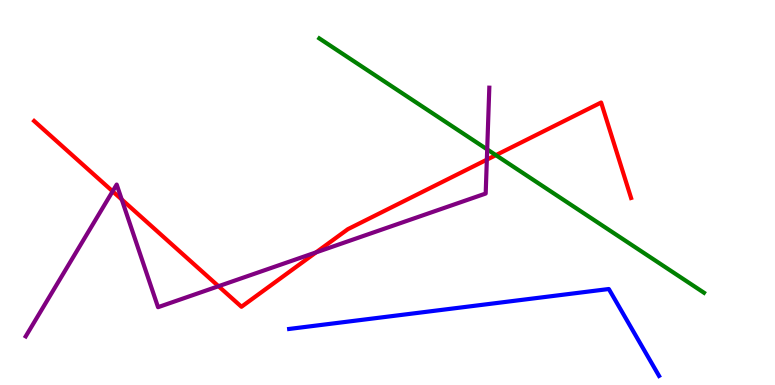[{'lines': ['blue', 'red'], 'intersections': []}, {'lines': ['green', 'red'], 'intersections': [{'x': 6.4, 'y': 5.97}]}, {'lines': ['purple', 'red'], 'intersections': [{'x': 1.45, 'y': 5.03}, {'x': 1.57, 'y': 4.82}, {'x': 2.82, 'y': 2.57}, {'x': 4.08, 'y': 3.44}, {'x': 6.28, 'y': 5.85}]}, {'lines': ['blue', 'green'], 'intersections': []}, {'lines': ['blue', 'purple'], 'intersections': []}, {'lines': ['green', 'purple'], 'intersections': [{'x': 6.29, 'y': 6.12}]}]